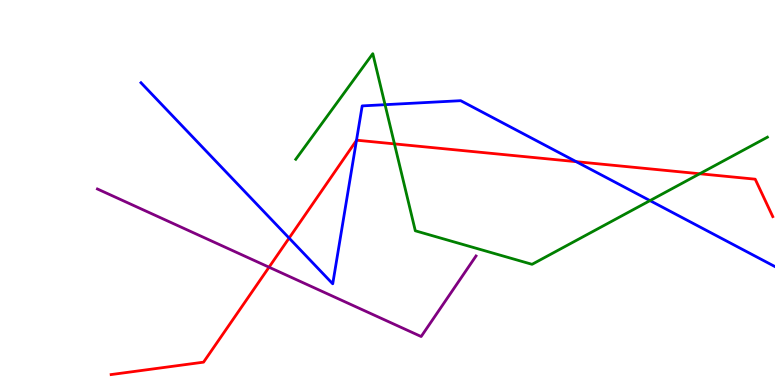[{'lines': ['blue', 'red'], 'intersections': [{'x': 3.73, 'y': 3.82}, {'x': 4.6, 'y': 6.35}, {'x': 7.44, 'y': 5.8}]}, {'lines': ['green', 'red'], 'intersections': [{'x': 5.09, 'y': 6.26}, {'x': 9.03, 'y': 5.49}]}, {'lines': ['purple', 'red'], 'intersections': [{'x': 3.47, 'y': 3.06}]}, {'lines': ['blue', 'green'], 'intersections': [{'x': 4.97, 'y': 7.28}, {'x': 8.39, 'y': 4.79}]}, {'lines': ['blue', 'purple'], 'intersections': []}, {'lines': ['green', 'purple'], 'intersections': []}]